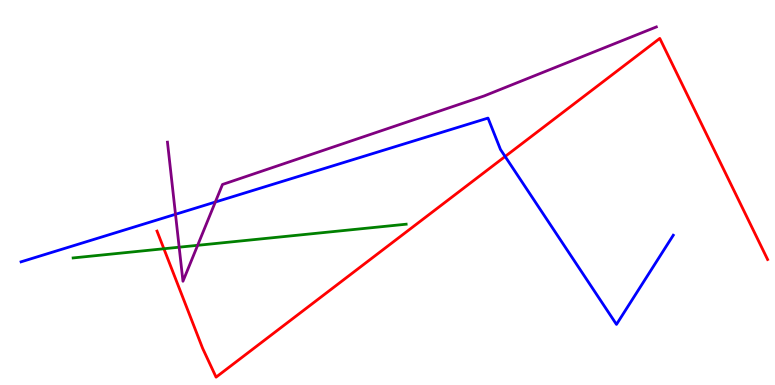[{'lines': ['blue', 'red'], 'intersections': [{'x': 6.52, 'y': 5.94}]}, {'lines': ['green', 'red'], 'intersections': [{'x': 2.11, 'y': 3.54}]}, {'lines': ['purple', 'red'], 'intersections': []}, {'lines': ['blue', 'green'], 'intersections': []}, {'lines': ['blue', 'purple'], 'intersections': [{'x': 2.26, 'y': 4.43}, {'x': 2.78, 'y': 4.75}]}, {'lines': ['green', 'purple'], 'intersections': [{'x': 2.31, 'y': 3.58}, {'x': 2.55, 'y': 3.63}]}]